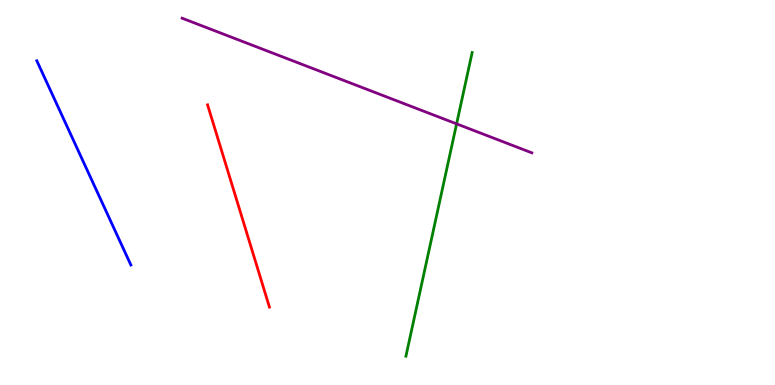[{'lines': ['blue', 'red'], 'intersections': []}, {'lines': ['green', 'red'], 'intersections': []}, {'lines': ['purple', 'red'], 'intersections': []}, {'lines': ['blue', 'green'], 'intersections': []}, {'lines': ['blue', 'purple'], 'intersections': []}, {'lines': ['green', 'purple'], 'intersections': [{'x': 5.89, 'y': 6.78}]}]